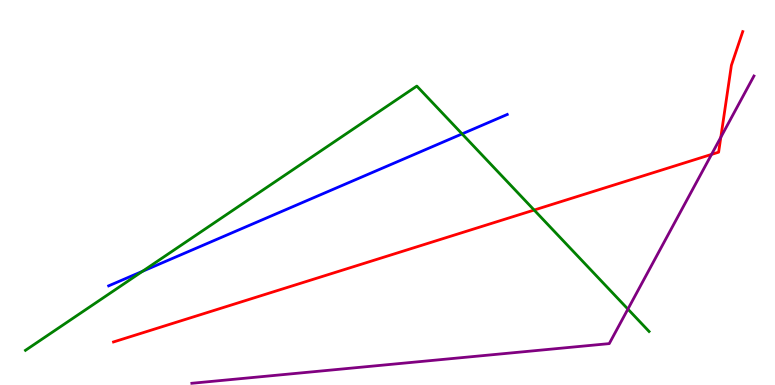[{'lines': ['blue', 'red'], 'intersections': []}, {'lines': ['green', 'red'], 'intersections': [{'x': 6.89, 'y': 4.54}]}, {'lines': ['purple', 'red'], 'intersections': [{'x': 9.18, 'y': 5.99}, {'x': 9.3, 'y': 6.43}]}, {'lines': ['blue', 'green'], 'intersections': [{'x': 1.84, 'y': 2.95}, {'x': 5.96, 'y': 6.52}]}, {'lines': ['blue', 'purple'], 'intersections': []}, {'lines': ['green', 'purple'], 'intersections': [{'x': 8.1, 'y': 1.97}]}]